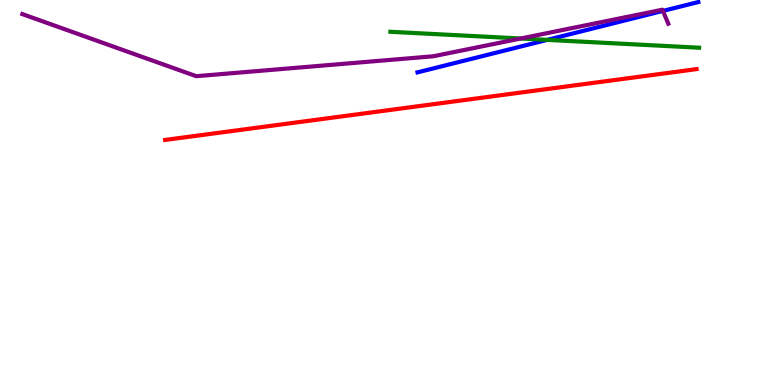[{'lines': ['blue', 'red'], 'intersections': []}, {'lines': ['green', 'red'], 'intersections': []}, {'lines': ['purple', 'red'], 'intersections': []}, {'lines': ['blue', 'green'], 'intersections': [{'x': 7.06, 'y': 8.96}]}, {'lines': ['blue', 'purple'], 'intersections': [{'x': 8.55, 'y': 9.72}]}, {'lines': ['green', 'purple'], 'intersections': [{'x': 6.72, 'y': 9.0}]}]